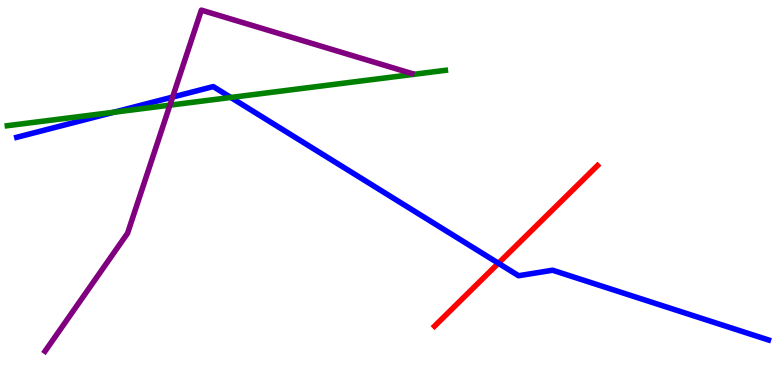[{'lines': ['blue', 'red'], 'intersections': [{'x': 6.43, 'y': 3.16}]}, {'lines': ['green', 'red'], 'intersections': []}, {'lines': ['purple', 'red'], 'intersections': []}, {'lines': ['blue', 'green'], 'intersections': [{'x': 1.47, 'y': 7.08}, {'x': 2.98, 'y': 7.47}]}, {'lines': ['blue', 'purple'], 'intersections': [{'x': 2.23, 'y': 7.48}]}, {'lines': ['green', 'purple'], 'intersections': [{'x': 2.19, 'y': 7.27}]}]